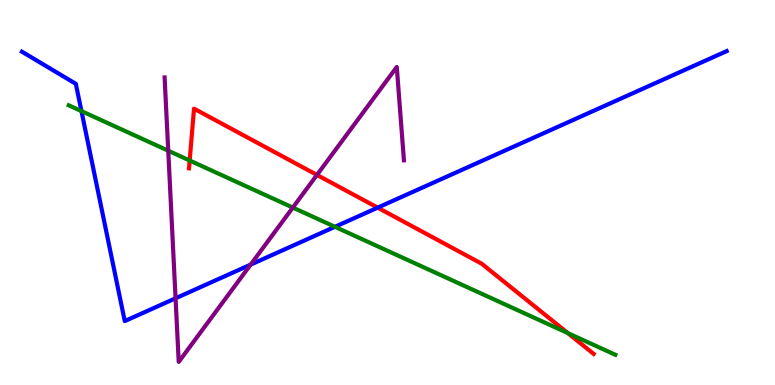[{'lines': ['blue', 'red'], 'intersections': [{'x': 4.87, 'y': 4.61}]}, {'lines': ['green', 'red'], 'intersections': [{'x': 2.45, 'y': 5.83}, {'x': 7.33, 'y': 1.35}]}, {'lines': ['purple', 'red'], 'intersections': [{'x': 4.09, 'y': 5.46}]}, {'lines': ['blue', 'green'], 'intersections': [{'x': 1.05, 'y': 7.11}, {'x': 4.32, 'y': 4.11}]}, {'lines': ['blue', 'purple'], 'intersections': [{'x': 2.27, 'y': 2.25}, {'x': 3.23, 'y': 3.13}]}, {'lines': ['green', 'purple'], 'intersections': [{'x': 2.17, 'y': 6.09}, {'x': 3.78, 'y': 4.61}]}]